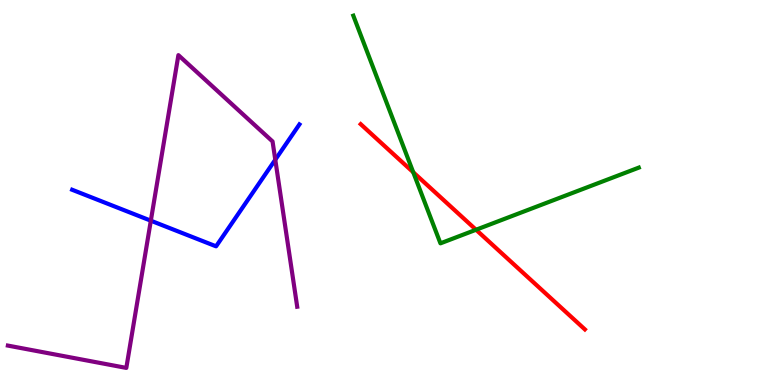[{'lines': ['blue', 'red'], 'intersections': []}, {'lines': ['green', 'red'], 'intersections': [{'x': 5.33, 'y': 5.53}, {'x': 6.14, 'y': 4.03}]}, {'lines': ['purple', 'red'], 'intersections': []}, {'lines': ['blue', 'green'], 'intersections': []}, {'lines': ['blue', 'purple'], 'intersections': [{'x': 1.95, 'y': 4.27}, {'x': 3.55, 'y': 5.85}]}, {'lines': ['green', 'purple'], 'intersections': []}]